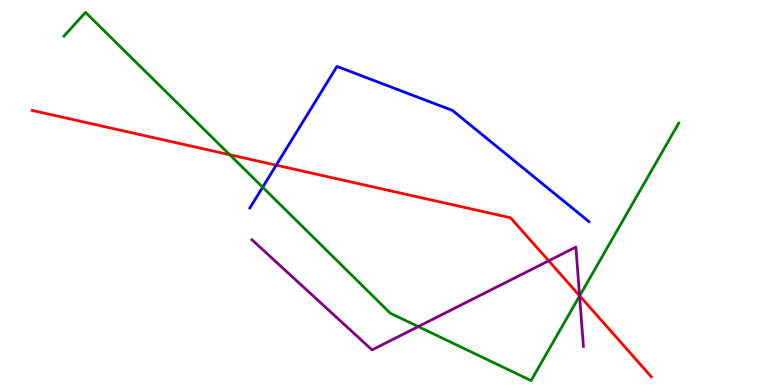[{'lines': ['blue', 'red'], 'intersections': [{'x': 3.56, 'y': 5.71}]}, {'lines': ['green', 'red'], 'intersections': [{'x': 2.96, 'y': 5.98}, {'x': 7.48, 'y': 2.32}]}, {'lines': ['purple', 'red'], 'intersections': [{'x': 7.08, 'y': 3.23}, {'x': 7.48, 'y': 2.32}]}, {'lines': ['blue', 'green'], 'intersections': [{'x': 3.39, 'y': 5.14}]}, {'lines': ['blue', 'purple'], 'intersections': []}, {'lines': ['green', 'purple'], 'intersections': [{'x': 5.4, 'y': 1.52}, {'x': 7.48, 'y': 2.31}]}]